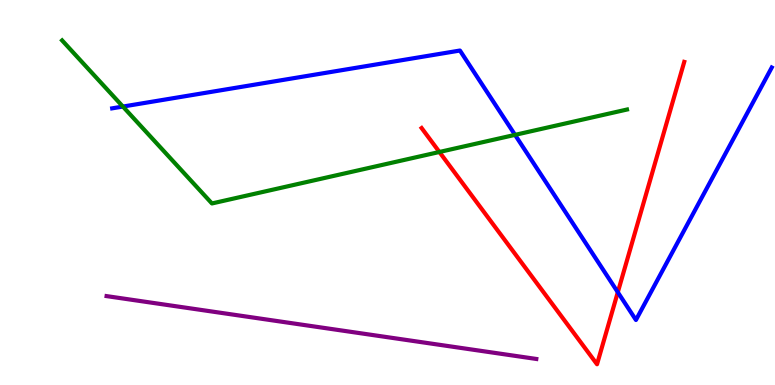[{'lines': ['blue', 'red'], 'intersections': [{'x': 7.97, 'y': 2.41}]}, {'lines': ['green', 'red'], 'intersections': [{'x': 5.67, 'y': 6.05}]}, {'lines': ['purple', 'red'], 'intersections': []}, {'lines': ['blue', 'green'], 'intersections': [{'x': 1.59, 'y': 7.23}, {'x': 6.65, 'y': 6.5}]}, {'lines': ['blue', 'purple'], 'intersections': []}, {'lines': ['green', 'purple'], 'intersections': []}]